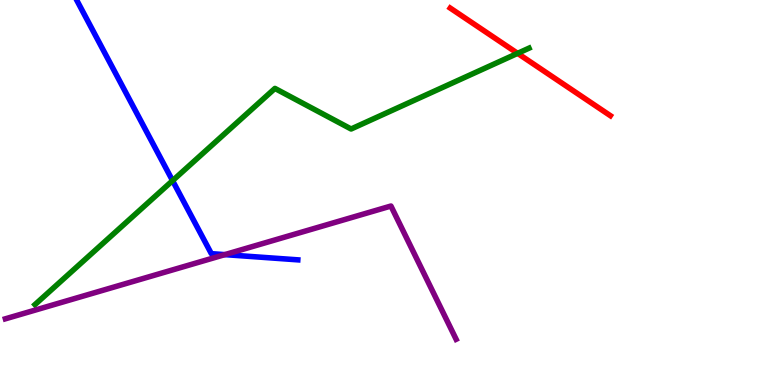[{'lines': ['blue', 'red'], 'intersections': []}, {'lines': ['green', 'red'], 'intersections': [{'x': 6.68, 'y': 8.61}]}, {'lines': ['purple', 'red'], 'intersections': []}, {'lines': ['blue', 'green'], 'intersections': [{'x': 2.23, 'y': 5.31}]}, {'lines': ['blue', 'purple'], 'intersections': [{'x': 2.9, 'y': 3.39}]}, {'lines': ['green', 'purple'], 'intersections': []}]